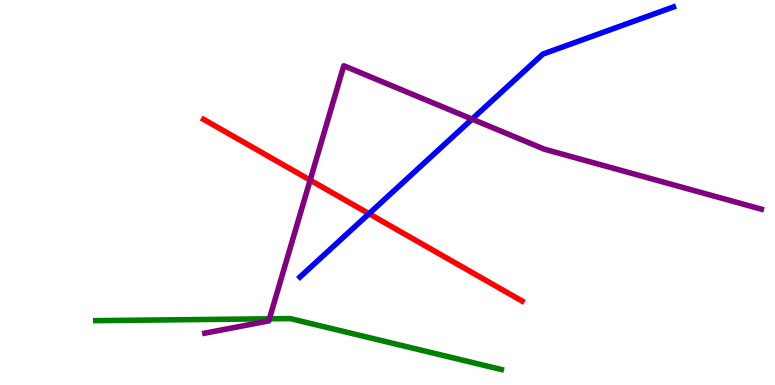[{'lines': ['blue', 'red'], 'intersections': [{'x': 4.76, 'y': 4.45}]}, {'lines': ['green', 'red'], 'intersections': []}, {'lines': ['purple', 'red'], 'intersections': [{'x': 4.0, 'y': 5.32}]}, {'lines': ['blue', 'green'], 'intersections': []}, {'lines': ['blue', 'purple'], 'intersections': [{'x': 6.09, 'y': 6.91}]}, {'lines': ['green', 'purple'], 'intersections': [{'x': 3.48, 'y': 1.72}]}]